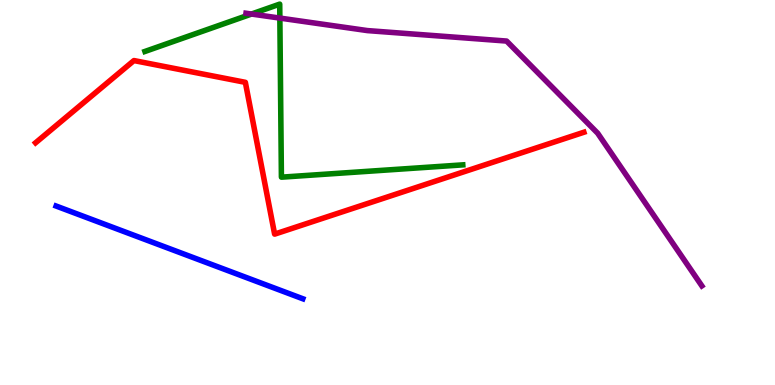[{'lines': ['blue', 'red'], 'intersections': []}, {'lines': ['green', 'red'], 'intersections': []}, {'lines': ['purple', 'red'], 'intersections': []}, {'lines': ['blue', 'green'], 'intersections': []}, {'lines': ['blue', 'purple'], 'intersections': []}, {'lines': ['green', 'purple'], 'intersections': [{'x': 3.25, 'y': 9.64}, {'x': 3.61, 'y': 9.53}]}]